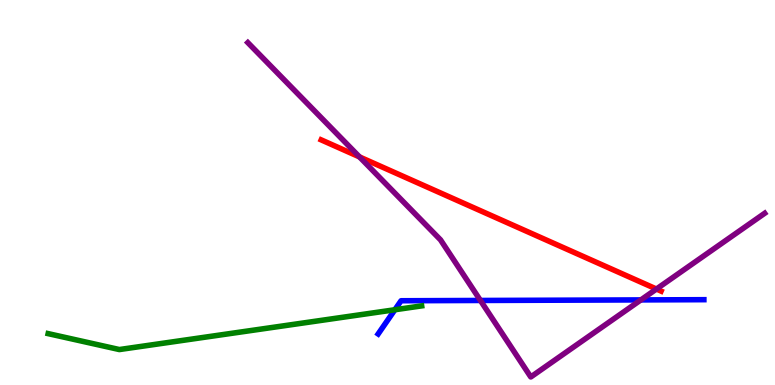[{'lines': ['blue', 'red'], 'intersections': []}, {'lines': ['green', 'red'], 'intersections': []}, {'lines': ['purple', 'red'], 'intersections': [{'x': 4.64, 'y': 5.92}, {'x': 8.47, 'y': 2.49}]}, {'lines': ['blue', 'green'], 'intersections': [{'x': 5.1, 'y': 1.95}]}, {'lines': ['blue', 'purple'], 'intersections': [{'x': 6.2, 'y': 2.2}, {'x': 8.27, 'y': 2.21}]}, {'lines': ['green', 'purple'], 'intersections': []}]